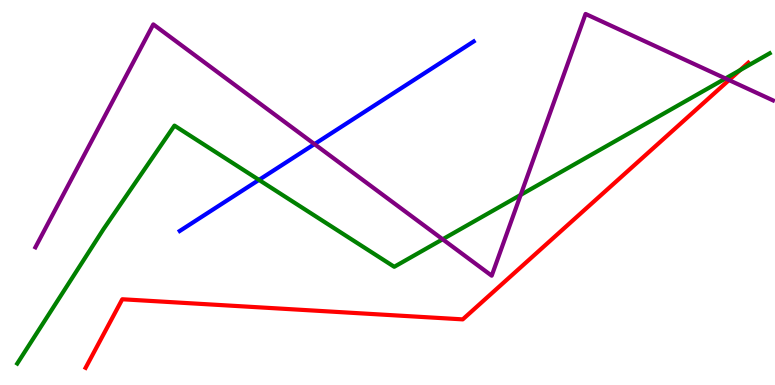[{'lines': ['blue', 'red'], 'intersections': []}, {'lines': ['green', 'red'], 'intersections': [{'x': 9.55, 'y': 8.18}]}, {'lines': ['purple', 'red'], 'intersections': [{'x': 9.41, 'y': 7.92}]}, {'lines': ['blue', 'green'], 'intersections': [{'x': 3.34, 'y': 5.33}]}, {'lines': ['blue', 'purple'], 'intersections': [{'x': 4.06, 'y': 6.26}]}, {'lines': ['green', 'purple'], 'intersections': [{'x': 5.71, 'y': 3.79}, {'x': 6.72, 'y': 4.94}, {'x': 9.36, 'y': 7.96}]}]